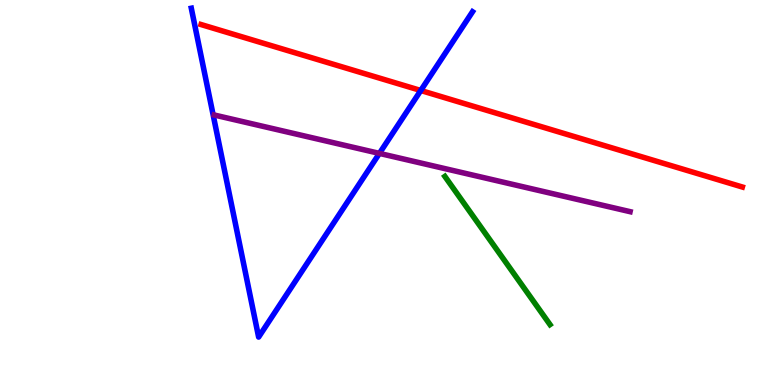[{'lines': ['blue', 'red'], 'intersections': [{'x': 5.43, 'y': 7.65}]}, {'lines': ['green', 'red'], 'intersections': []}, {'lines': ['purple', 'red'], 'intersections': []}, {'lines': ['blue', 'green'], 'intersections': []}, {'lines': ['blue', 'purple'], 'intersections': [{'x': 4.9, 'y': 6.02}]}, {'lines': ['green', 'purple'], 'intersections': []}]